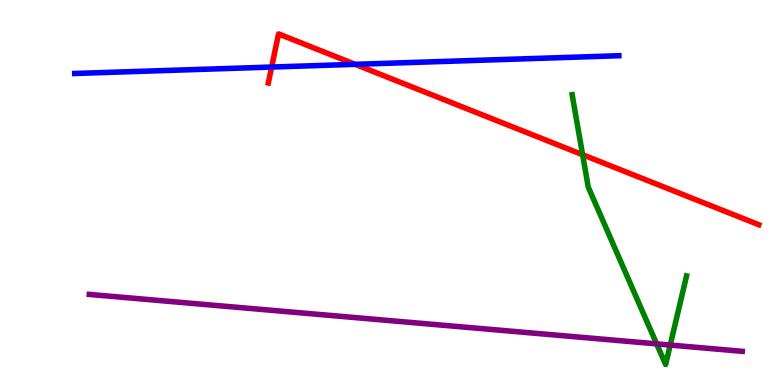[{'lines': ['blue', 'red'], 'intersections': [{'x': 3.5, 'y': 8.26}, {'x': 4.58, 'y': 8.33}]}, {'lines': ['green', 'red'], 'intersections': [{'x': 7.52, 'y': 5.98}]}, {'lines': ['purple', 'red'], 'intersections': []}, {'lines': ['blue', 'green'], 'intersections': []}, {'lines': ['blue', 'purple'], 'intersections': []}, {'lines': ['green', 'purple'], 'intersections': [{'x': 8.47, 'y': 1.07}, {'x': 8.65, 'y': 1.04}]}]